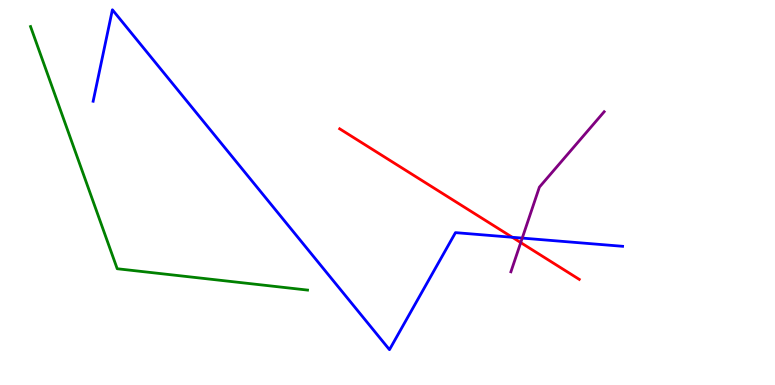[{'lines': ['blue', 'red'], 'intersections': [{'x': 6.61, 'y': 3.84}]}, {'lines': ['green', 'red'], 'intersections': []}, {'lines': ['purple', 'red'], 'intersections': [{'x': 6.72, 'y': 3.7}]}, {'lines': ['blue', 'green'], 'intersections': []}, {'lines': ['blue', 'purple'], 'intersections': [{'x': 6.74, 'y': 3.82}]}, {'lines': ['green', 'purple'], 'intersections': []}]